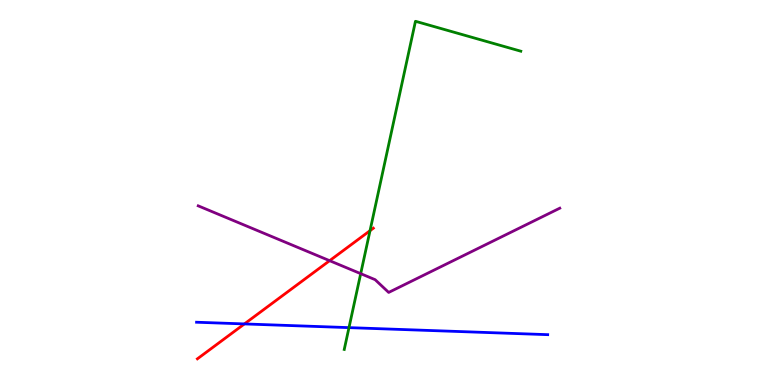[{'lines': ['blue', 'red'], 'intersections': [{'x': 3.15, 'y': 1.59}]}, {'lines': ['green', 'red'], 'intersections': [{'x': 4.77, 'y': 4.01}]}, {'lines': ['purple', 'red'], 'intersections': [{'x': 4.25, 'y': 3.23}]}, {'lines': ['blue', 'green'], 'intersections': [{'x': 4.5, 'y': 1.49}]}, {'lines': ['blue', 'purple'], 'intersections': []}, {'lines': ['green', 'purple'], 'intersections': [{'x': 4.65, 'y': 2.89}]}]